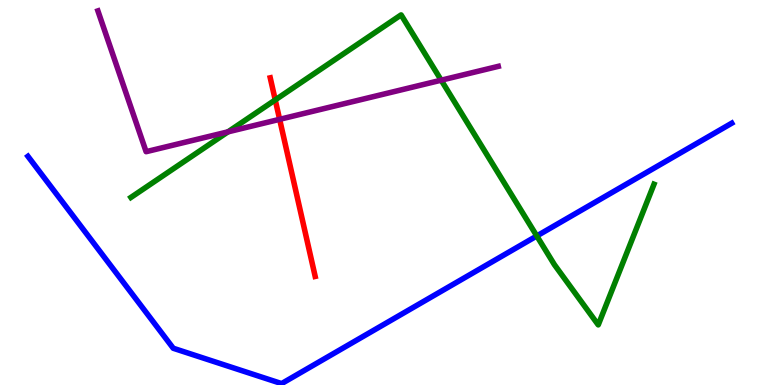[{'lines': ['blue', 'red'], 'intersections': []}, {'lines': ['green', 'red'], 'intersections': [{'x': 3.55, 'y': 7.4}]}, {'lines': ['purple', 'red'], 'intersections': [{'x': 3.61, 'y': 6.9}]}, {'lines': ['blue', 'green'], 'intersections': [{'x': 6.93, 'y': 3.87}]}, {'lines': ['blue', 'purple'], 'intersections': []}, {'lines': ['green', 'purple'], 'intersections': [{'x': 2.94, 'y': 6.58}, {'x': 5.69, 'y': 7.92}]}]